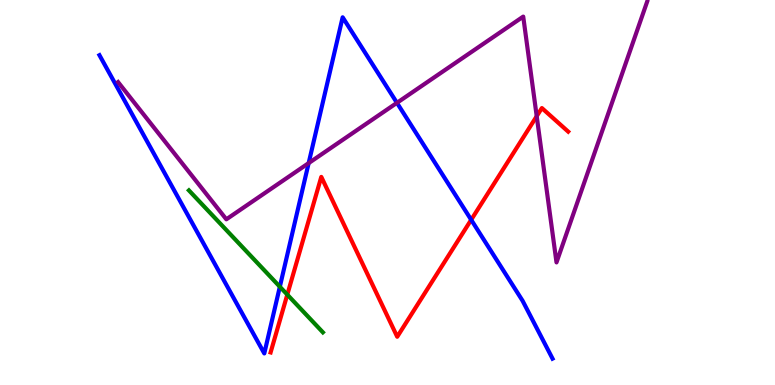[{'lines': ['blue', 'red'], 'intersections': [{'x': 6.08, 'y': 4.29}]}, {'lines': ['green', 'red'], 'intersections': [{'x': 3.71, 'y': 2.35}]}, {'lines': ['purple', 'red'], 'intersections': [{'x': 6.93, 'y': 6.98}]}, {'lines': ['blue', 'green'], 'intersections': [{'x': 3.61, 'y': 2.55}]}, {'lines': ['blue', 'purple'], 'intersections': [{'x': 3.98, 'y': 5.76}, {'x': 5.12, 'y': 7.33}]}, {'lines': ['green', 'purple'], 'intersections': []}]